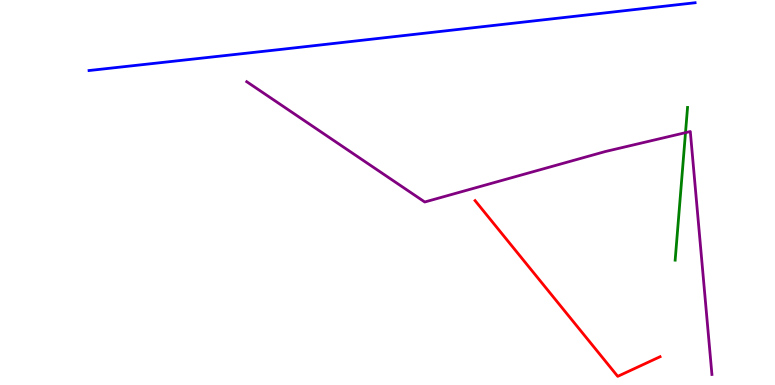[{'lines': ['blue', 'red'], 'intersections': []}, {'lines': ['green', 'red'], 'intersections': []}, {'lines': ['purple', 'red'], 'intersections': []}, {'lines': ['blue', 'green'], 'intersections': []}, {'lines': ['blue', 'purple'], 'intersections': []}, {'lines': ['green', 'purple'], 'intersections': [{'x': 8.85, 'y': 6.55}]}]